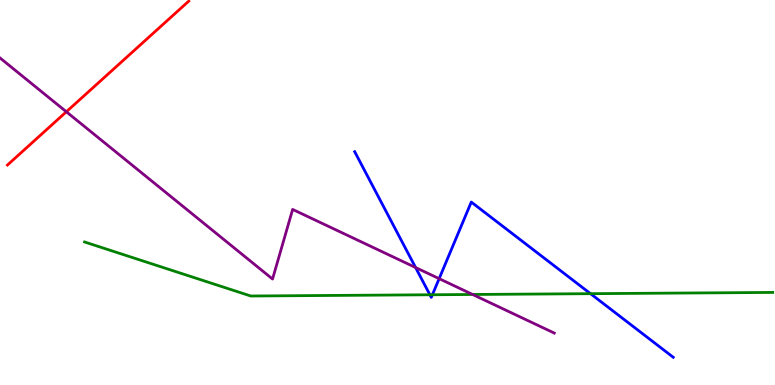[{'lines': ['blue', 'red'], 'intersections': []}, {'lines': ['green', 'red'], 'intersections': []}, {'lines': ['purple', 'red'], 'intersections': [{'x': 0.856, 'y': 7.1}]}, {'lines': ['blue', 'green'], 'intersections': [{'x': 5.55, 'y': 2.34}, {'x': 5.58, 'y': 2.34}, {'x': 7.62, 'y': 2.37}]}, {'lines': ['blue', 'purple'], 'intersections': [{'x': 5.36, 'y': 3.05}, {'x': 5.67, 'y': 2.76}]}, {'lines': ['green', 'purple'], 'intersections': [{'x': 6.1, 'y': 2.35}]}]